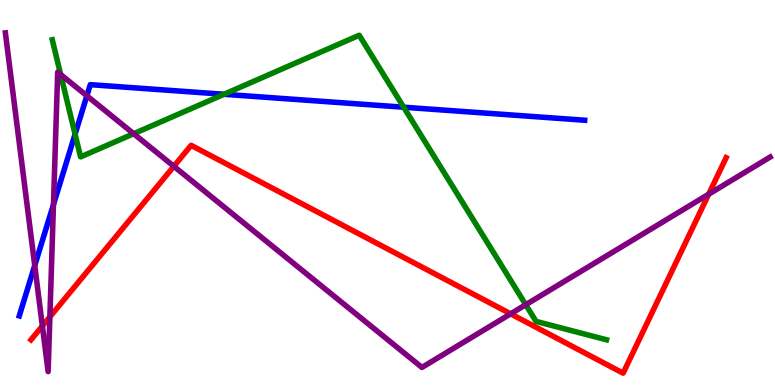[{'lines': ['blue', 'red'], 'intersections': []}, {'lines': ['green', 'red'], 'intersections': []}, {'lines': ['purple', 'red'], 'intersections': [{'x': 0.547, 'y': 1.53}, {'x': 0.644, 'y': 1.77}, {'x': 2.24, 'y': 5.68}, {'x': 6.59, 'y': 1.85}, {'x': 9.14, 'y': 4.96}]}, {'lines': ['blue', 'green'], 'intersections': [{'x': 0.969, 'y': 6.51}, {'x': 2.89, 'y': 7.55}, {'x': 5.21, 'y': 7.22}]}, {'lines': ['blue', 'purple'], 'intersections': [{'x': 0.448, 'y': 3.1}, {'x': 0.69, 'y': 4.69}, {'x': 1.12, 'y': 7.51}]}, {'lines': ['green', 'purple'], 'intersections': [{'x': 0.783, 'y': 8.06}, {'x': 1.72, 'y': 6.53}, {'x': 6.78, 'y': 2.09}]}]